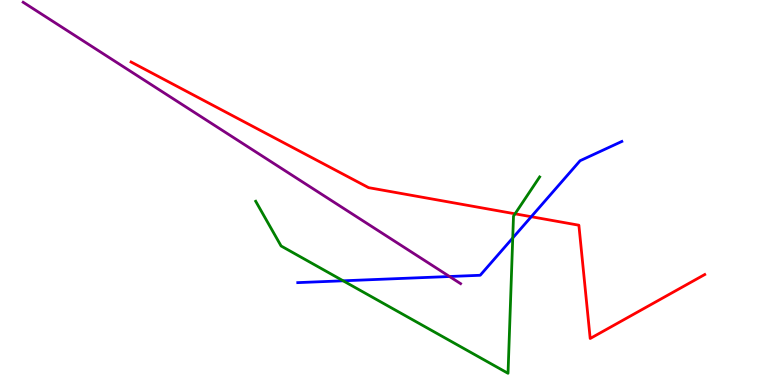[{'lines': ['blue', 'red'], 'intersections': [{'x': 6.86, 'y': 4.37}]}, {'lines': ['green', 'red'], 'intersections': [{'x': 6.65, 'y': 4.45}]}, {'lines': ['purple', 'red'], 'intersections': []}, {'lines': ['blue', 'green'], 'intersections': [{'x': 4.43, 'y': 2.71}, {'x': 6.62, 'y': 3.82}]}, {'lines': ['blue', 'purple'], 'intersections': [{'x': 5.8, 'y': 2.82}]}, {'lines': ['green', 'purple'], 'intersections': []}]